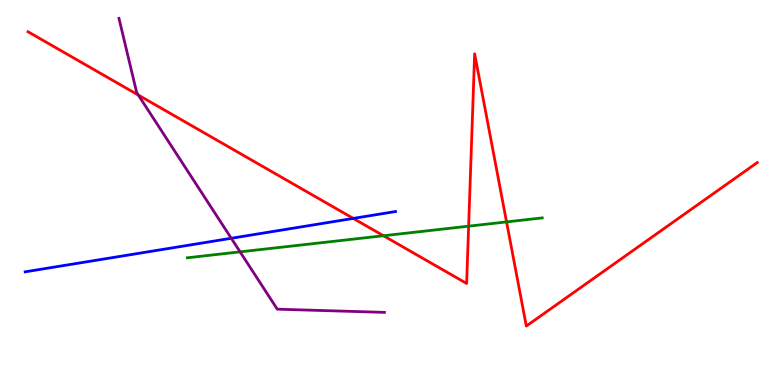[{'lines': ['blue', 'red'], 'intersections': [{'x': 4.56, 'y': 4.33}]}, {'lines': ['green', 'red'], 'intersections': [{'x': 4.95, 'y': 3.88}, {'x': 6.05, 'y': 4.13}, {'x': 6.54, 'y': 4.24}]}, {'lines': ['purple', 'red'], 'intersections': [{'x': 1.78, 'y': 7.53}]}, {'lines': ['blue', 'green'], 'intersections': []}, {'lines': ['blue', 'purple'], 'intersections': [{'x': 2.98, 'y': 3.81}]}, {'lines': ['green', 'purple'], 'intersections': [{'x': 3.1, 'y': 3.46}]}]